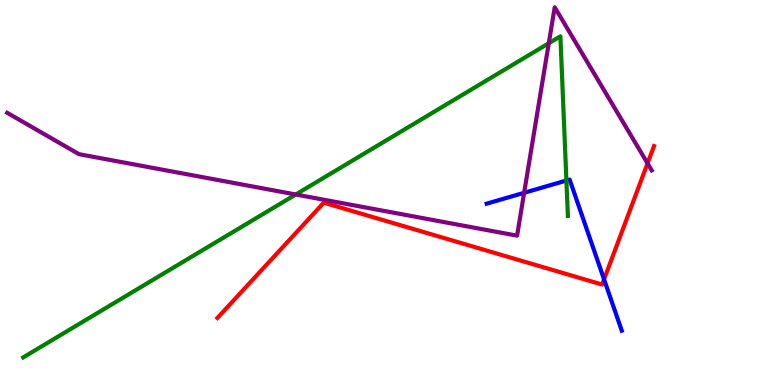[{'lines': ['blue', 'red'], 'intersections': [{'x': 7.79, 'y': 2.74}]}, {'lines': ['green', 'red'], 'intersections': []}, {'lines': ['purple', 'red'], 'intersections': [{'x': 8.36, 'y': 5.76}]}, {'lines': ['blue', 'green'], 'intersections': [{'x': 7.31, 'y': 5.31}]}, {'lines': ['blue', 'purple'], 'intersections': [{'x': 6.76, 'y': 4.99}]}, {'lines': ['green', 'purple'], 'intersections': [{'x': 3.82, 'y': 4.95}, {'x': 7.08, 'y': 8.88}]}]